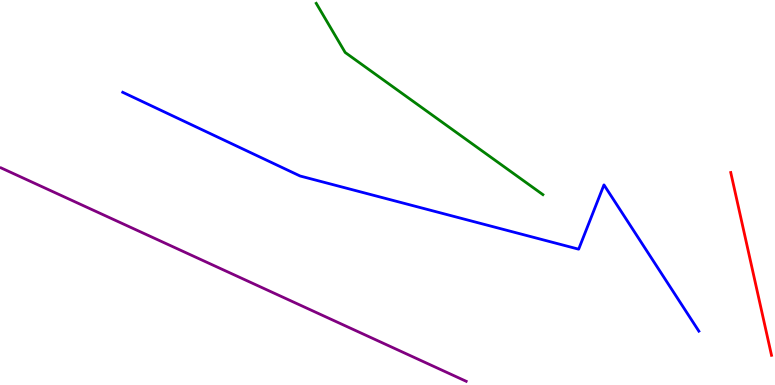[{'lines': ['blue', 'red'], 'intersections': []}, {'lines': ['green', 'red'], 'intersections': []}, {'lines': ['purple', 'red'], 'intersections': []}, {'lines': ['blue', 'green'], 'intersections': []}, {'lines': ['blue', 'purple'], 'intersections': []}, {'lines': ['green', 'purple'], 'intersections': []}]